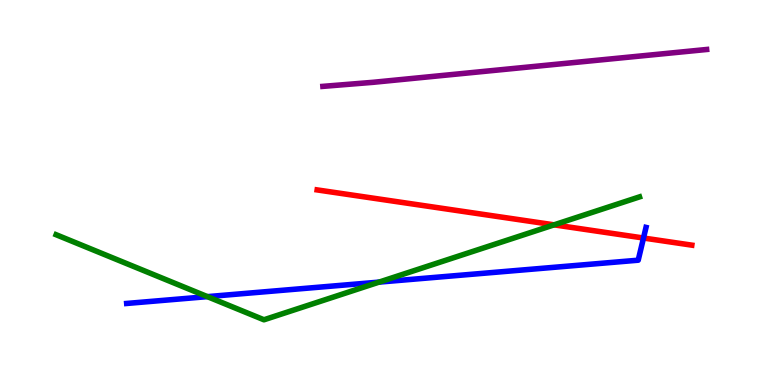[{'lines': ['blue', 'red'], 'intersections': [{'x': 8.3, 'y': 3.82}]}, {'lines': ['green', 'red'], 'intersections': [{'x': 7.15, 'y': 4.16}]}, {'lines': ['purple', 'red'], 'intersections': []}, {'lines': ['blue', 'green'], 'intersections': [{'x': 2.68, 'y': 2.3}, {'x': 4.89, 'y': 2.67}]}, {'lines': ['blue', 'purple'], 'intersections': []}, {'lines': ['green', 'purple'], 'intersections': []}]